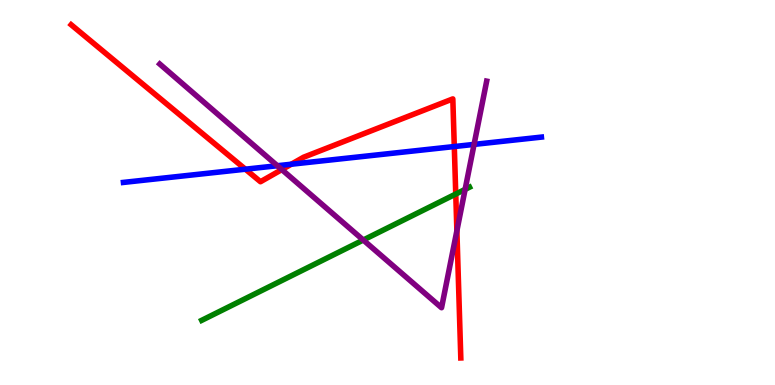[{'lines': ['blue', 'red'], 'intersections': [{'x': 3.17, 'y': 5.61}, {'x': 3.76, 'y': 5.73}, {'x': 5.86, 'y': 6.19}]}, {'lines': ['green', 'red'], 'intersections': [{'x': 5.88, 'y': 4.96}]}, {'lines': ['purple', 'red'], 'intersections': [{'x': 3.64, 'y': 5.59}, {'x': 5.9, 'y': 4.01}]}, {'lines': ['blue', 'green'], 'intersections': []}, {'lines': ['blue', 'purple'], 'intersections': [{'x': 3.58, 'y': 5.7}, {'x': 6.12, 'y': 6.25}]}, {'lines': ['green', 'purple'], 'intersections': [{'x': 4.69, 'y': 3.77}, {'x': 6.0, 'y': 5.08}]}]